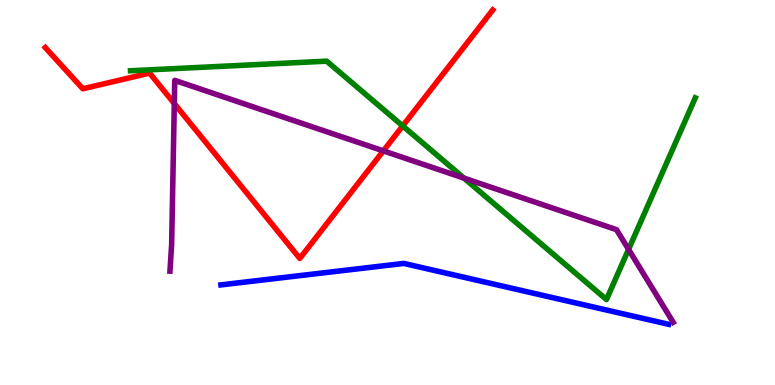[{'lines': ['blue', 'red'], 'intersections': []}, {'lines': ['green', 'red'], 'intersections': [{'x': 5.2, 'y': 6.73}]}, {'lines': ['purple', 'red'], 'intersections': [{'x': 2.25, 'y': 7.31}, {'x': 4.95, 'y': 6.08}]}, {'lines': ['blue', 'green'], 'intersections': []}, {'lines': ['blue', 'purple'], 'intersections': []}, {'lines': ['green', 'purple'], 'intersections': [{'x': 5.99, 'y': 5.37}, {'x': 8.11, 'y': 3.52}]}]